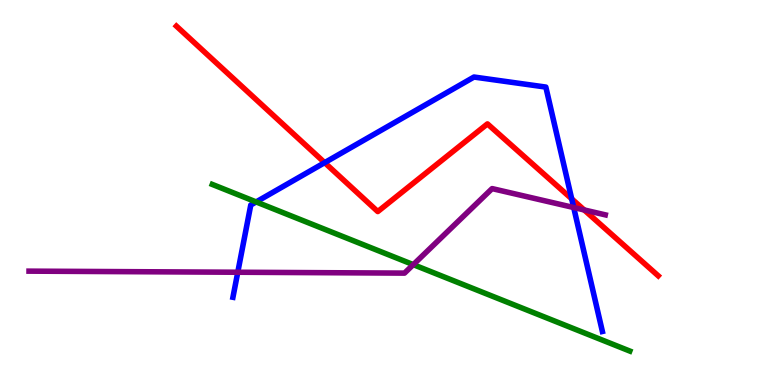[{'lines': ['blue', 'red'], 'intersections': [{'x': 4.19, 'y': 5.78}, {'x': 7.38, 'y': 4.84}]}, {'lines': ['green', 'red'], 'intersections': []}, {'lines': ['purple', 'red'], 'intersections': [{'x': 7.54, 'y': 4.55}]}, {'lines': ['blue', 'green'], 'intersections': [{'x': 3.31, 'y': 4.76}]}, {'lines': ['blue', 'purple'], 'intersections': [{'x': 3.07, 'y': 2.93}, {'x': 7.4, 'y': 4.61}]}, {'lines': ['green', 'purple'], 'intersections': [{'x': 5.33, 'y': 3.13}]}]